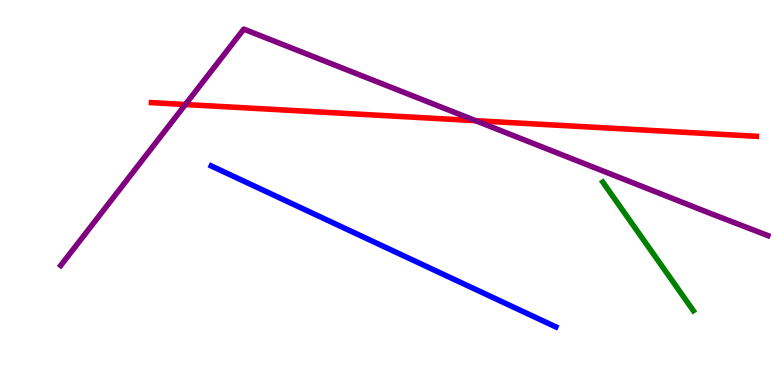[{'lines': ['blue', 'red'], 'intersections': []}, {'lines': ['green', 'red'], 'intersections': []}, {'lines': ['purple', 'red'], 'intersections': [{'x': 2.39, 'y': 7.29}, {'x': 6.14, 'y': 6.87}]}, {'lines': ['blue', 'green'], 'intersections': []}, {'lines': ['blue', 'purple'], 'intersections': []}, {'lines': ['green', 'purple'], 'intersections': []}]